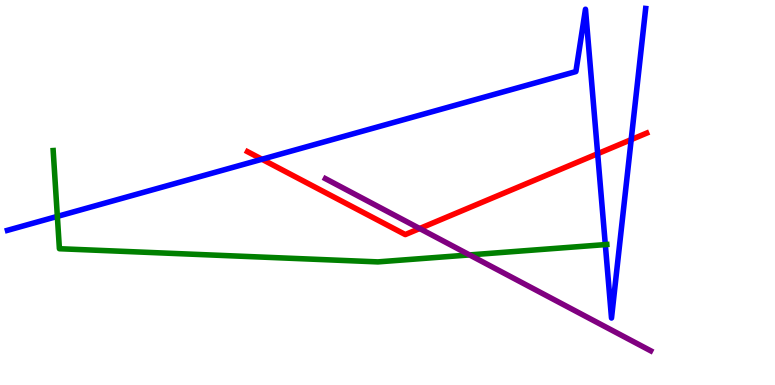[{'lines': ['blue', 'red'], 'intersections': [{'x': 3.38, 'y': 5.86}, {'x': 7.71, 'y': 6.01}, {'x': 8.14, 'y': 6.37}]}, {'lines': ['green', 'red'], 'intersections': []}, {'lines': ['purple', 'red'], 'intersections': [{'x': 5.41, 'y': 4.06}]}, {'lines': ['blue', 'green'], 'intersections': [{'x': 0.74, 'y': 4.38}, {'x': 7.81, 'y': 3.65}]}, {'lines': ['blue', 'purple'], 'intersections': []}, {'lines': ['green', 'purple'], 'intersections': [{'x': 6.06, 'y': 3.38}]}]